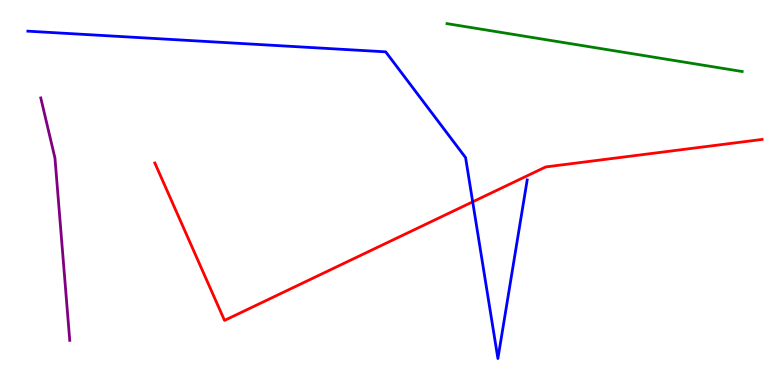[{'lines': ['blue', 'red'], 'intersections': [{'x': 6.1, 'y': 4.76}]}, {'lines': ['green', 'red'], 'intersections': []}, {'lines': ['purple', 'red'], 'intersections': []}, {'lines': ['blue', 'green'], 'intersections': []}, {'lines': ['blue', 'purple'], 'intersections': []}, {'lines': ['green', 'purple'], 'intersections': []}]